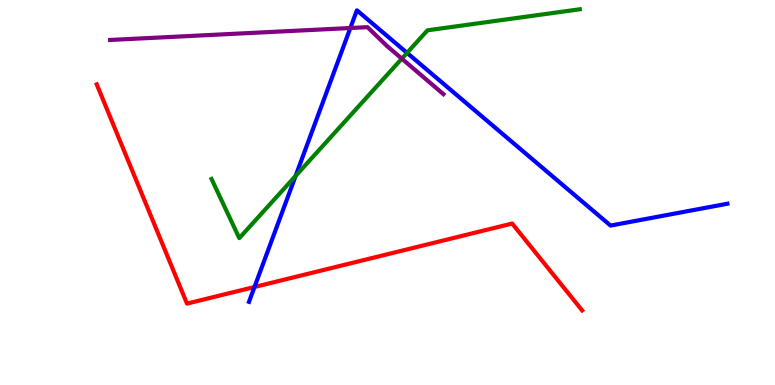[{'lines': ['blue', 'red'], 'intersections': [{'x': 3.28, 'y': 2.55}]}, {'lines': ['green', 'red'], 'intersections': []}, {'lines': ['purple', 'red'], 'intersections': []}, {'lines': ['blue', 'green'], 'intersections': [{'x': 3.81, 'y': 5.43}, {'x': 5.25, 'y': 8.63}]}, {'lines': ['blue', 'purple'], 'intersections': [{'x': 4.52, 'y': 9.27}]}, {'lines': ['green', 'purple'], 'intersections': [{'x': 5.18, 'y': 8.48}]}]